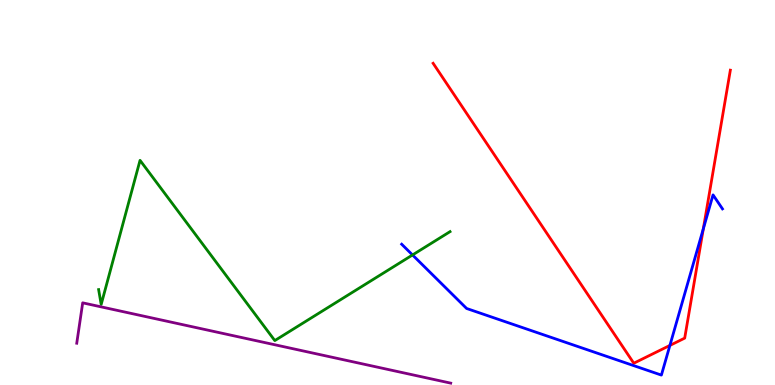[{'lines': ['blue', 'red'], 'intersections': [{'x': 8.64, 'y': 1.03}, {'x': 9.08, 'y': 4.06}]}, {'lines': ['green', 'red'], 'intersections': []}, {'lines': ['purple', 'red'], 'intersections': []}, {'lines': ['blue', 'green'], 'intersections': [{'x': 5.32, 'y': 3.38}]}, {'lines': ['blue', 'purple'], 'intersections': []}, {'lines': ['green', 'purple'], 'intersections': []}]